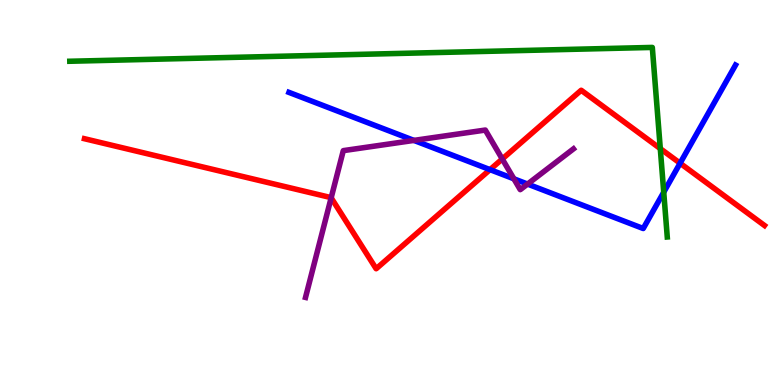[{'lines': ['blue', 'red'], 'intersections': [{'x': 6.32, 'y': 5.59}, {'x': 8.78, 'y': 5.76}]}, {'lines': ['green', 'red'], 'intersections': [{'x': 8.52, 'y': 6.14}]}, {'lines': ['purple', 'red'], 'intersections': [{'x': 4.27, 'y': 4.86}, {'x': 6.48, 'y': 5.87}]}, {'lines': ['blue', 'green'], 'intersections': [{'x': 8.56, 'y': 5.01}]}, {'lines': ['blue', 'purple'], 'intersections': [{'x': 5.34, 'y': 6.35}, {'x': 6.63, 'y': 5.36}, {'x': 6.81, 'y': 5.22}]}, {'lines': ['green', 'purple'], 'intersections': []}]